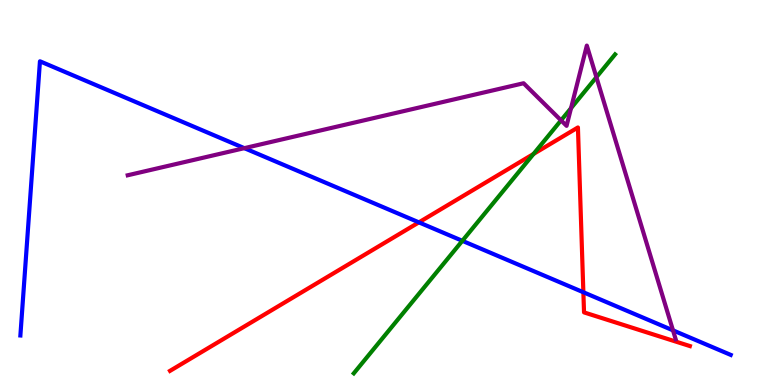[{'lines': ['blue', 'red'], 'intersections': [{'x': 5.41, 'y': 4.22}, {'x': 7.53, 'y': 2.41}]}, {'lines': ['green', 'red'], 'intersections': [{'x': 6.88, 'y': 6.0}]}, {'lines': ['purple', 'red'], 'intersections': []}, {'lines': ['blue', 'green'], 'intersections': [{'x': 5.97, 'y': 3.74}]}, {'lines': ['blue', 'purple'], 'intersections': [{'x': 3.15, 'y': 6.15}, {'x': 8.68, 'y': 1.42}]}, {'lines': ['green', 'purple'], 'intersections': [{'x': 7.24, 'y': 6.87}, {'x': 7.37, 'y': 7.19}, {'x': 7.7, 'y': 7.99}]}]